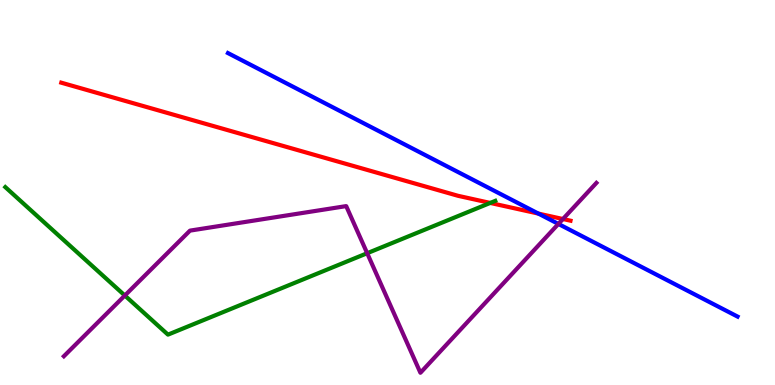[{'lines': ['blue', 'red'], 'intersections': [{'x': 6.95, 'y': 4.45}]}, {'lines': ['green', 'red'], 'intersections': [{'x': 6.33, 'y': 4.73}]}, {'lines': ['purple', 'red'], 'intersections': [{'x': 7.26, 'y': 4.31}]}, {'lines': ['blue', 'green'], 'intersections': []}, {'lines': ['blue', 'purple'], 'intersections': [{'x': 7.2, 'y': 4.18}]}, {'lines': ['green', 'purple'], 'intersections': [{'x': 1.61, 'y': 2.32}, {'x': 4.74, 'y': 3.42}]}]